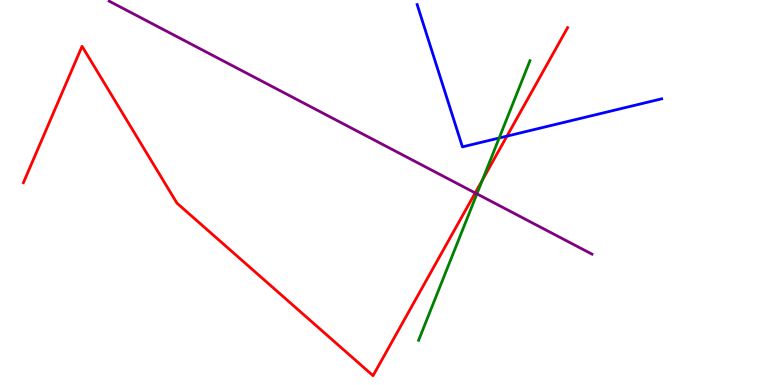[{'lines': ['blue', 'red'], 'intersections': [{'x': 6.54, 'y': 6.46}]}, {'lines': ['green', 'red'], 'intersections': [{'x': 6.23, 'y': 5.33}]}, {'lines': ['purple', 'red'], 'intersections': [{'x': 6.13, 'y': 4.99}]}, {'lines': ['blue', 'green'], 'intersections': [{'x': 6.44, 'y': 6.42}]}, {'lines': ['blue', 'purple'], 'intersections': []}, {'lines': ['green', 'purple'], 'intersections': [{'x': 6.15, 'y': 4.96}]}]